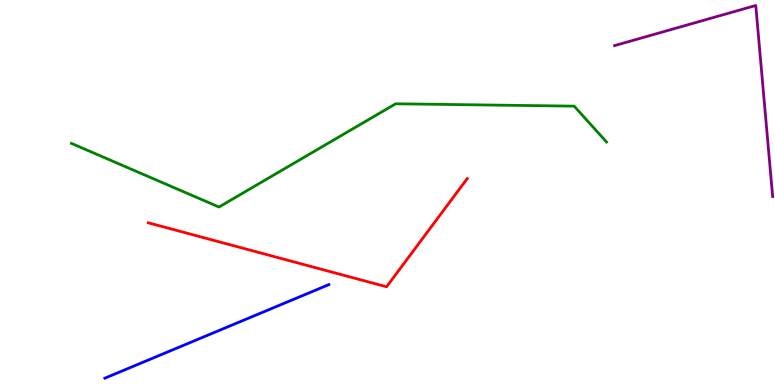[{'lines': ['blue', 'red'], 'intersections': []}, {'lines': ['green', 'red'], 'intersections': []}, {'lines': ['purple', 'red'], 'intersections': []}, {'lines': ['blue', 'green'], 'intersections': []}, {'lines': ['blue', 'purple'], 'intersections': []}, {'lines': ['green', 'purple'], 'intersections': []}]